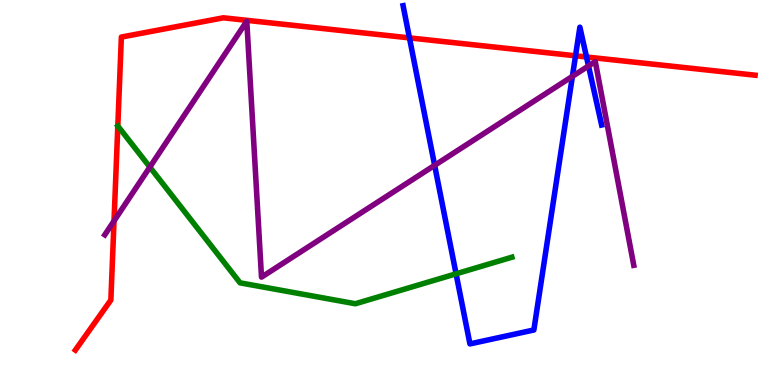[{'lines': ['blue', 'red'], 'intersections': [{'x': 5.28, 'y': 9.02}, {'x': 7.43, 'y': 8.55}, {'x': 7.57, 'y': 8.52}]}, {'lines': ['green', 'red'], 'intersections': []}, {'lines': ['purple', 'red'], 'intersections': [{'x': 1.47, 'y': 4.26}]}, {'lines': ['blue', 'green'], 'intersections': [{'x': 5.88, 'y': 2.89}]}, {'lines': ['blue', 'purple'], 'intersections': [{'x': 5.61, 'y': 5.71}, {'x': 7.39, 'y': 8.02}, {'x': 7.59, 'y': 8.29}]}, {'lines': ['green', 'purple'], 'intersections': [{'x': 1.93, 'y': 5.66}]}]